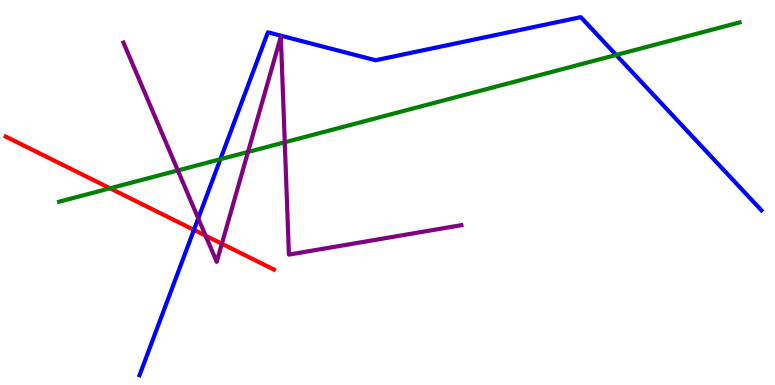[{'lines': ['blue', 'red'], 'intersections': [{'x': 2.5, 'y': 4.03}]}, {'lines': ['green', 'red'], 'intersections': [{'x': 1.42, 'y': 5.11}]}, {'lines': ['purple', 'red'], 'intersections': [{'x': 2.65, 'y': 3.88}, {'x': 2.86, 'y': 3.67}]}, {'lines': ['blue', 'green'], 'intersections': [{'x': 2.84, 'y': 5.86}, {'x': 7.95, 'y': 8.57}]}, {'lines': ['blue', 'purple'], 'intersections': [{'x': 2.56, 'y': 4.33}]}, {'lines': ['green', 'purple'], 'intersections': [{'x': 2.29, 'y': 5.57}, {'x': 3.2, 'y': 6.05}, {'x': 3.67, 'y': 6.3}]}]